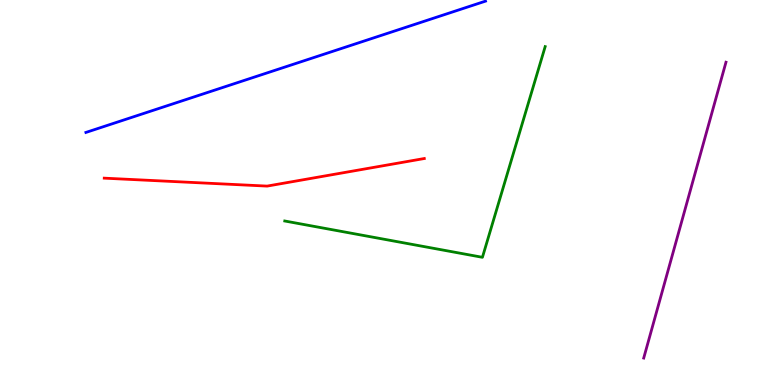[{'lines': ['blue', 'red'], 'intersections': []}, {'lines': ['green', 'red'], 'intersections': []}, {'lines': ['purple', 'red'], 'intersections': []}, {'lines': ['blue', 'green'], 'intersections': []}, {'lines': ['blue', 'purple'], 'intersections': []}, {'lines': ['green', 'purple'], 'intersections': []}]